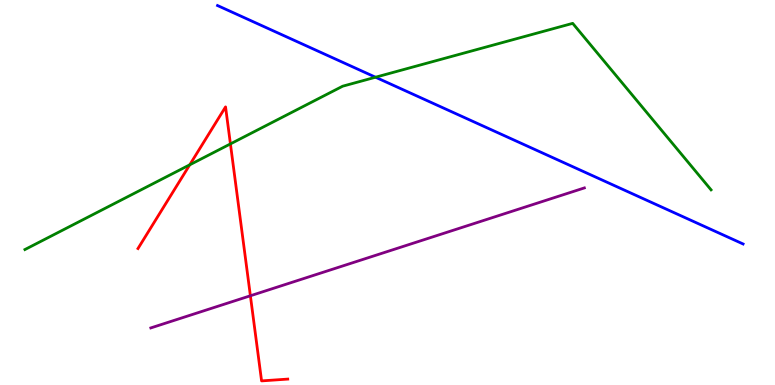[{'lines': ['blue', 'red'], 'intersections': []}, {'lines': ['green', 'red'], 'intersections': [{'x': 2.45, 'y': 5.72}, {'x': 2.97, 'y': 6.26}]}, {'lines': ['purple', 'red'], 'intersections': [{'x': 3.23, 'y': 2.32}]}, {'lines': ['blue', 'green'], 'intersections': [{'x': 4.85, 'y': 7.99}]}, {'lines': ['blue', 'purple'], 'intersections': []}, {'lines': ['green', 'purple'], 'intersections': []}]